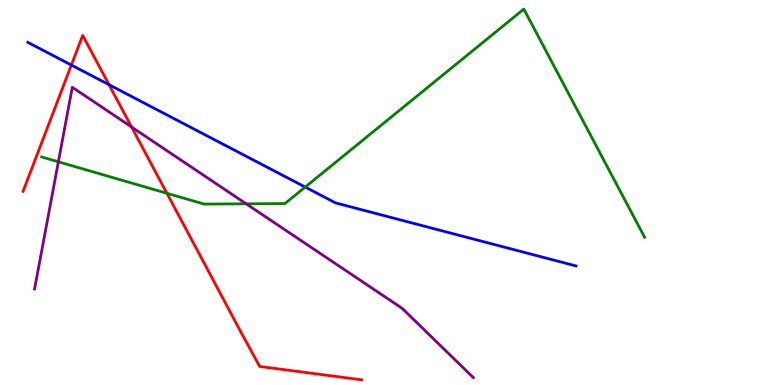[{'lines': ['blue', 'red'], 'intersections': [{'x': 0.921, 'y': 8.31}, {'x': 1.41, 'y': 7.8}]}, {'lines': ['green', 'red'], 'intersections': [{'x': 2.15, 'y': 4.98}]}, {'lines': ['purple', 'red'], 'intersections': [{'x': 1.7, 'y': 6.7}]}, {'lines': ['blue', 'green'], 'intersections': [{'x': 3.94, 'y': 5.14}]}, {'lines': ['blue', 'purple'], 'intersections': []}, {'lines': ['green', 'purple'], 'intersections': [{'x': 0.753, 'y': 5.8}, {'x': 3.18, 'y': 4.71}]}]